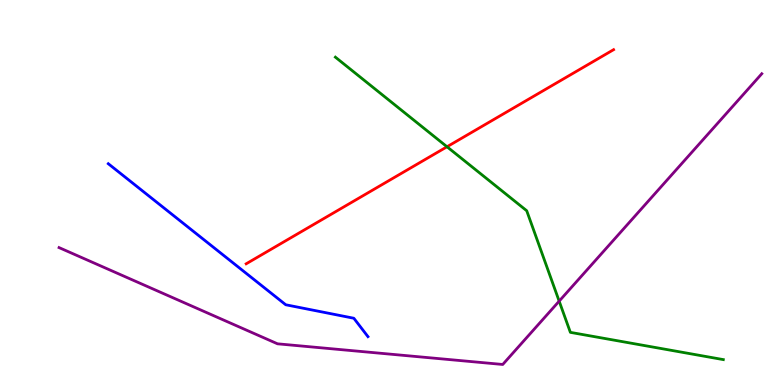[{'lines': ['blue', 'red'], 'intersections': []}, {'lines': ['green', 'red'], 'intersections': [{'x': 5.77, 'y': 6.19}]}, {'lines': ['purple', 'red'], 'intersections': []}, {'lines': ['blue', 'green'], 'intersections': []}, {'lines': ['blue', 'purple'], 'intersections': []}, {'lines': ['green', 'purple'], 'intersections': [{'x': 7.22, 'y': 2.18}]}]